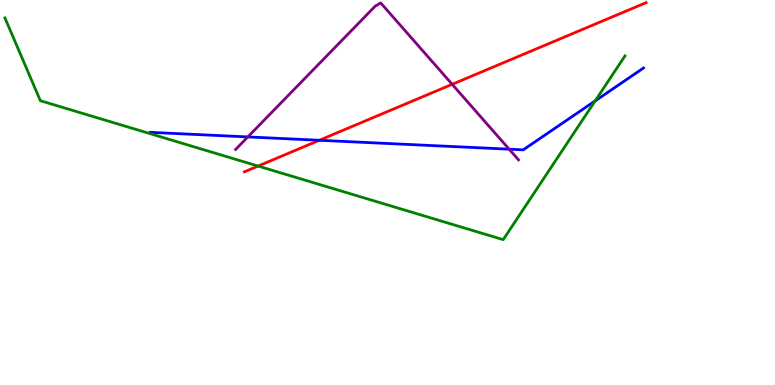[{'lines': ['blue', 'red'], 'intersections': [{'x': 4.12, 'y': 6.36}]}, {'lines': ['green', 'red'], 'intersections': [{'x': 3.33, 'y': 5.69}]}, {'lines': ['purple', 'red'], 'intersections': [{'x': 5.83, 'y': 7.81}]}, {'lines': ['blue', 'green'], 'intersections': [{'x': 7.68, 'y': 7.38}]}, {'lines': ['blue', 'purple'], 'intersections': [{'x': 3.2, 'y': 6.44}, {'x': 6.57, 'y': 6.12}]}, {'lines': ['green', 'purple'], 'intersections': []}]